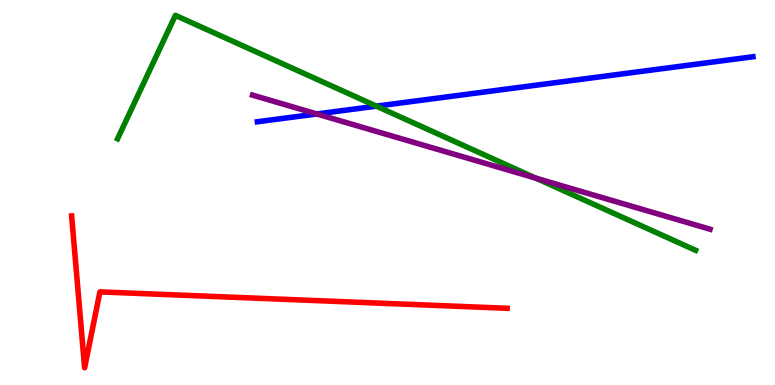[{'lines': ['blue', 'red'], 'intersections': []}, {'lines': ['green', 'red'], 'intersections': []}, {'lines': ['purple', 'red'], 'intersections': []}, {'lines': ['blue', 'green'], 'intersections': [{'x': 4.86, 'y': 7.24}]}, {'lines': ['blue', 'purple'], 'intersections': [{'x': 4.09, 'y': 7.04}]}, {'lines': ['green', 'purple'], 'intersections': [{'x': 6.91, 'y': 5.37}]}]